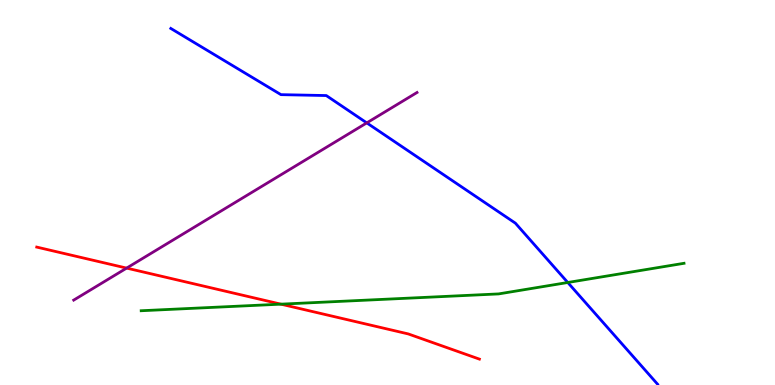[{'lines': ['blue', 'red'], 'intersections': []}, {'lines': ['green', 'red'], 'intersections': [{'x': 3.62, 'y': 2.1}]}, {'lines': ['purple', 'red'], 'intersections': [{'x': 1.63, 'y': 3.04}]}, {'lines': ['blue', 'green'], 'intersections': [{'x': 7.33, 'y': 2.66}]}, {'lines': ['blue', 'purple'], 'intersections': [{'x': 4.73, 'y': 6.81}]}, {'lines': ['green', 'purple'], 'intersections': []}]